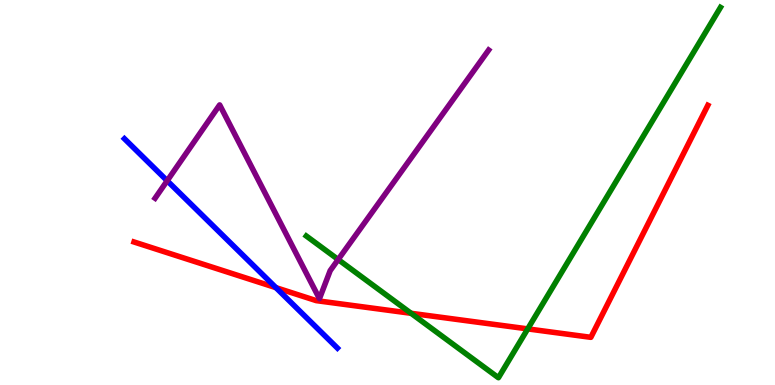[{'lines': ['blue', 'red'], 'intersections': [{'x': 3.56, 'y': 2.53}]}, {'lines': ['green', 'red'], 'intersections': [{'x': 5.3, 'y': 1.86}, {'x': 6.81, 'y': 1.46}]}, {'lines': ['purple', 'red'], 'intersections': []}, {'lines': ['blue', 'green'], 'intersections': []}, {'lines': ['blue', 'purple'], 'intersections': [{'x': 2.16, 'y': 5.31}]}, {'lines': ['green', 'purple'], 'intersections': [{'x': 4.36, 'y': 3.26}]}]